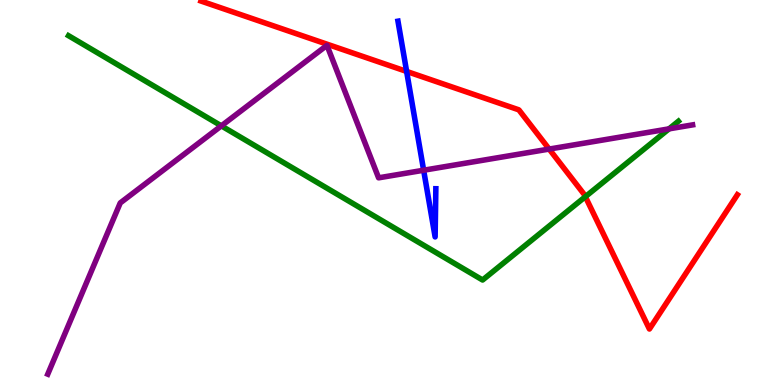[{'lines': ['blue', 'red'], 'intersections': [{'x': 5.25, 'y': 8.14}]}, {'lines': ['green', 'red'], 'intersections': [{'x': 7.55, 'y': 4.89}]}, {'lines': ['purple', 'red'], 'intersections': [{'x': 7.09, 'y': 6.13}]}, {'lines': ['blue', 'green'], 'intersections': []}, {'lines': ['blue', 'purple'], 'intersections': [{'x': 5.47, 'y': 5.58}]}, {'lines': ['green', 'purple'], 'intersections': [{'x': 2.86, 'y': 6.73}, {'x': 8.63, 'y': 6.65}]}]